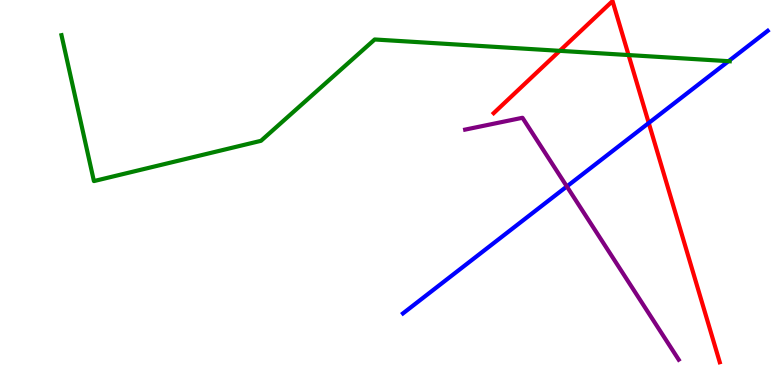[{'lines': ['blue', 'red'], 'intersections': [{'x': 8.37, 'y': 6.81}]}, {'lines': ['green', 'red'], 'intersections': [{'x': 7.22, 'y': 8.68}, {'x': 8.11, 'y': 8.57}]}, {'lines': ['purple', 'red'], 'intersections': []}, {'lines': ['blue', 'green'], 'intersections': [{'x': 9.4, 'y': 8.41}]}, {'lines': ['blue', 'purple'], 'intersections': [{'x': 7.31, 'y': 5.16}]}, {'lines': ['green', 'purple'], 'intersections': []}]